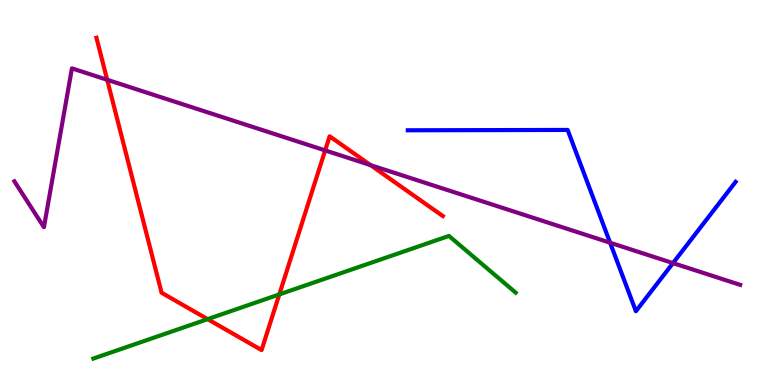[{'lines': ['blue', 'red'], 'intersections': []}, {'lines': ['green', 'red'], 'intersections': [{'x': 2.68, 'y': 1.71}, {'x': 3.6, 'y': 2.35}]}, {'lines': ['purple', 'red'], 'intersections': [{'x': 1.38, 'y': 7.93}, {'x': 4.2, 'y': 6.09}, {'x': 4.78, 'y': 5.71}]}, {'lines': ['blue', 'green'], 'intersections': []}, {'lines': ['blue', 'purple'], 'intersections': [{'x': 7.87, 'y': 3.7}, {'x': 8.68, 'y': 3.17}]}, {'lines': ['green', 'purple'], 'intersections': []}]